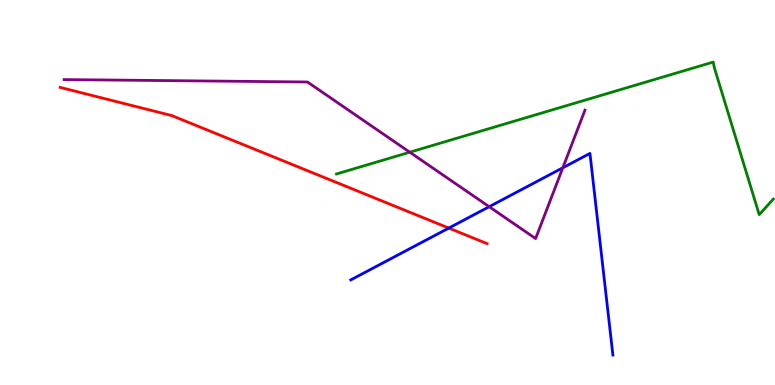[{'lines': ['blue', 'red'], 'intersections': [{'x': 5.79, 'y': 4.08}]}, {'lines': ['green', 'red'], 'intersections': []}, {'lines': ['purple', 'red'], 'intersections': []}, {'lines': ['blue', 'green'], 'intersections': []}, {'lines': ['blue', 'purple'], 'intersections': [{'x': 6.31, 'y': 4.63}, {'x': 7.26, 'y': 5.64}]}, {'lines': ['green', 'purple'], 'intersections': [{'x': 5.29, 'y': 6.05}]}]